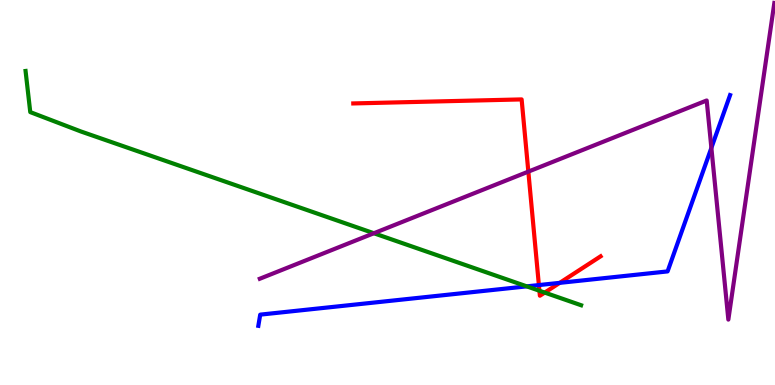[{'lines': ['blue', 'red'], 'intersections': [{'x': 6.95, 'y': 2.6}, {'x': 7.22, 'y': 2.65}]}, {'lines': ['green', 'red'], 'intersections': [{'x': 6.96, 'y': 2.45}, {'x': 7.03, 'y': 2.4}]}, {'lines': ['purple', 'red'], 'intersections': [{'x': 6.82, 'y': 5.54}]}, {'lines': ['blue', 'green'], 'intersections': [{'x': 6.8, 'y': 2.56}]}, {'lines': ['blue', 'purple'], 'intersections': [{'x': 9.18, 'y': 6.16}]}, {'lines': ['green', 'purple'], 'intersections': [{'x': 4.82, 'y': 3.94}]}]